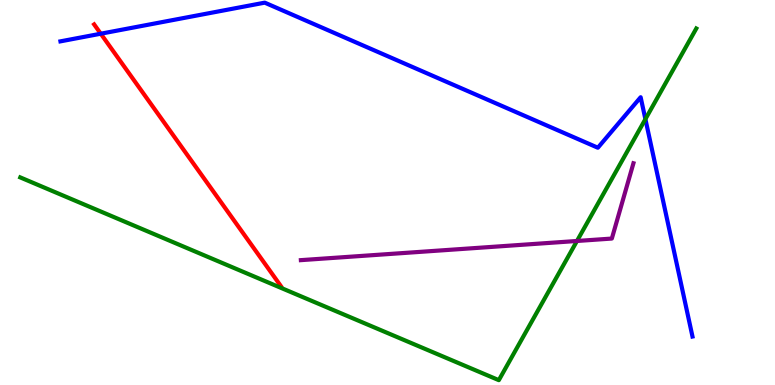[{'lines': ['blue', 'red'], 'intersections': [{'x': 1.3, 'y': 9.12}]}, {'lines': ['green', 'red'], 'intersections': []}, {'lines': ['purple', 'red'], 'intersections': []}, {'lines': ['blue', 'green'], 'intersections': [{'x': 8.33, 'y': 6.91}]}, {'lines': ['blue', 'purple'], 'intersections': []}, {'lines': ['green', 'purple'], 'intersections': [{'x': 7.44, 'y': 3.74}]}]